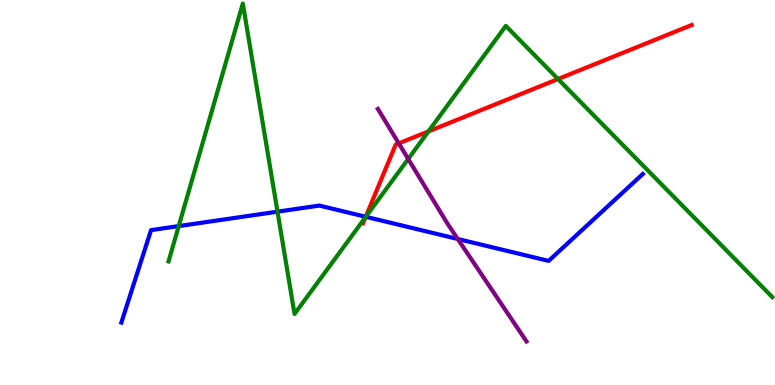[{'lines': ['blue', 'red'], 'intersections': [{'x': 4.72, 'y': 4.37}]}, {'lines': ['green', 'red'], 'intersections': [{'x': 4.72, 'y': 4.36}, {'x': 5.53, 'y': 6.59}, {'x': 7.2, 'y': 7.95}]}, {'lines': ['purple', 'red'], 'intersections': [{'x': 5.15, 'y': 6.28}]}, {'lines': ['blue', 'green'], 'intersections': [{'x': 2.31, 'y': 4.13}, {'x': 3.58, 'y': 4.5}, {'x': 4.72, 'y': 4.37}]}, {'lines': ['blue', 'purple'], 'intersections': [{'x': 5.91, 'y': 3.79}]}, {'lines': ['green', 'purple'], 'intersections': [{'x': 5.27, 'y': 5.87}]}]